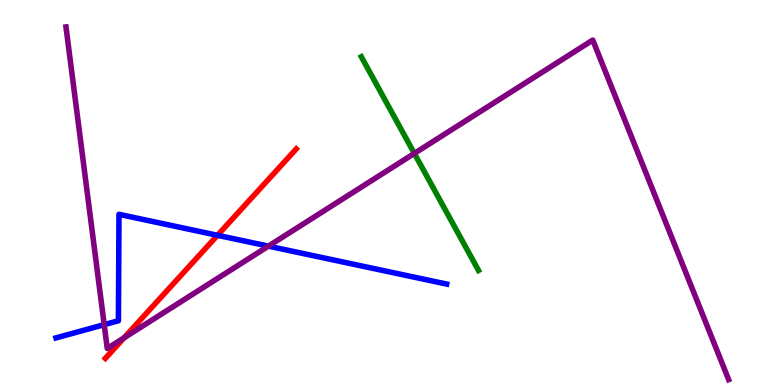[{'lines': ['blue', 'red'], 'intersections': [{'x': 2.81, 'y': 3.89}]}, {'lines': ['green', 'red'], 'intersections': []}, {'lines': ['purple', 'red'], 'intersections': [{'x': 1.6, 'y': 1.23}]}, {'lines': ['blue', 'green'], 'intersections': []}, {'lines': ['blue', 'purple'], 'intersections': [{'x': 1.34, 'y': 1.57}, {'x': 3.46, 'y': 3.61}]}, {'lines': ['green', 'purple'], 'intersections': [{'x': 5.35, 'y': 6.01}]}]